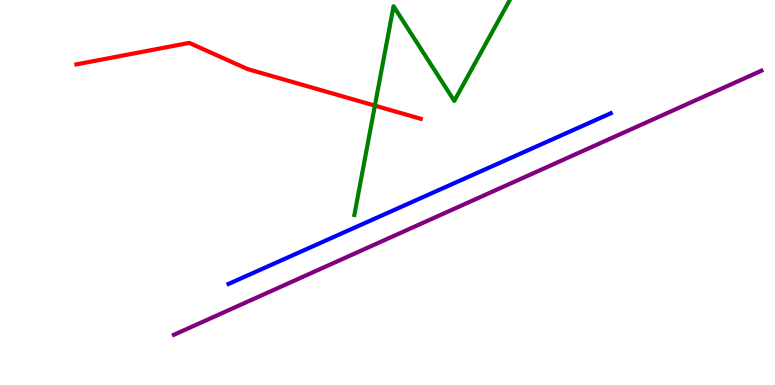[{'lines': ['blue', 'red'], 'intersections': []}, {'lines': ['green', 'red'], 'intersections': [{'x': 4.84, 'y': 7.26}]}, {'lines': ['purple', 'red'], 'intersections': []}, {'lines': ['blue', 'green'], 'intersections': []}, {'lines': ['blue', 'purple'], 'intersections': []}, {'lines': ['green', 'purple'], 'intersections': []}]